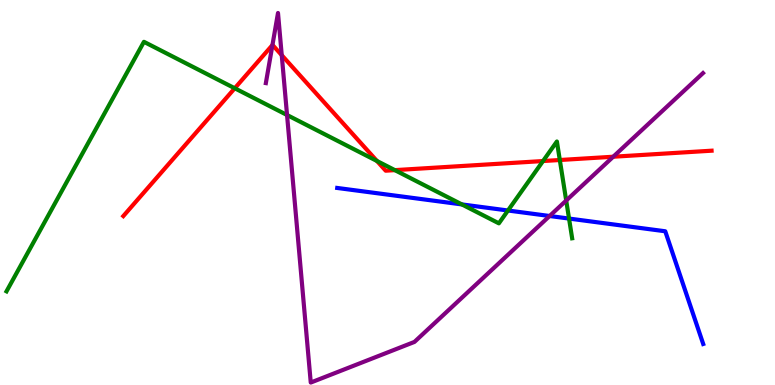[{'lines': ['blue', 'red'], 'intersections': []}, {'lines': ['green', 'red'], 'intersections': [{'x': 3.03, 'y': 7.71}, {'x': 4.86, 'y': 5.82}, {'x': 5.09, 'y': 5.58}, {'x': 7.01, 'y': 5.82}, {'x': 7.22, 'y': 5.84}]}, {'lines': ['purple', 'red'], 'intersections': [{'x': 3.52, 'y': 8.83}, {'x': 3.64, 'y': 8.57}, {'x': 7.91, 'y': 5.93}]}, {'lines': ['blue', 'green'], 'intersections': [{'x': 5.96, 'y': 4.69}, {'x': 6.55, 'y': 4.53}, {'x': 7.34, 'y': 4.32}]}, {'lines': ['blue', 'purple'], 'intersections': [{'x': 7.09, 'y': 4.39}]}, {'lines': ['green', 'purple'], 'intersections': [{'x': 3.7, 'y': 7.01}, {'x': 7.31, 'y': 4.79}]}]